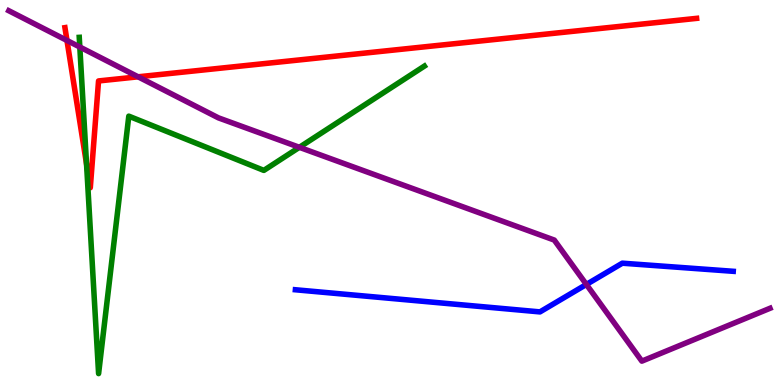[{'lines': ['blue', 'red'], 'intersections': []}, {'lines': ['green', 'red'], 'intersections': [{'x': 1.12, 'y': 5.74}]}, {'lines': ['purple', 'red'], 'intersections': [{'x': 0.864, 'y': 8.95}, {'x': 1.78, 'y': 8.0}]}, {'lines': ['blue', 'green'], 'intersections': []}, {'lines': ['blue', 'purple'], 'intersections': [{'x': 7.57, 'y': 2.61}]}, {'lines': ['green', 'purple'], 'intersections': [{'x': 1.03, 'y': 8.78}, {'x': 3.86, 'y': 6.17}]}]